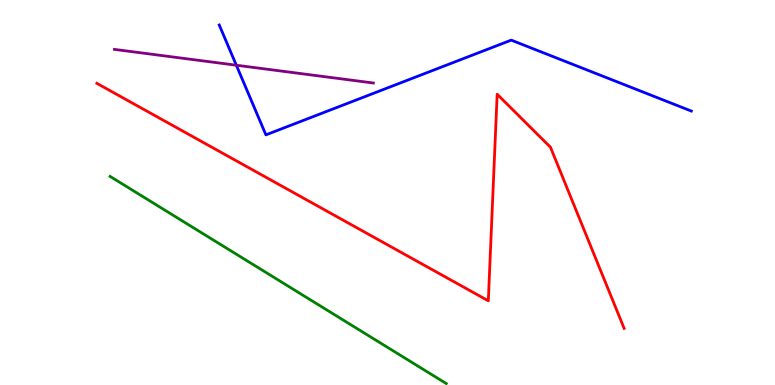[{'lines': ['blue', 'red'], 'intersections': []}, {'lines': ['green', 'red'], 'intersections': []}, {'lines': ['purple', 'red'], 'intersections': []}, {'lines': ['blue', 'green'], 'intersections': []}, {'lines': ['blue', 'purple'], 'intersections': [{'x': 3.05, 'y': 8.31}]}, {'lines': ['green', 'purple'], 'intersections': []}]